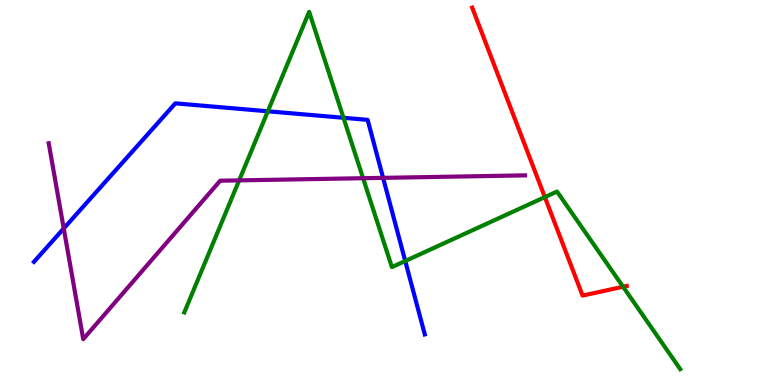[{'lines': ['blue', 'red'], 'intersections': []}, {'lines': ['green', 'red'], 'intersections': [{'x': 7.03, 'y': 4.88}, {'x': 8.04, 'y': 2.55}]}, {'lines': ['purple', 'red'], 'intersections': []}, {'lines': ['blue', 'green'], 'intersections': [{'x': 3.46, 'y': 7.11}, {'x': 4.43, 'y': 6.94}, {'x': 5.23, 'y': 3.22}]}, {'lines': ['blue', 'purple'], 'intersections': [{'x': 0.822, 'y': 4.07}, {'x': 4.94, 'y': 5.38}]}, {'lines': ['green', 'purple'], 'intersections': [{'x': 3.09, 'y': 5.31}, {'x': 4.68, 'y': 5.37}]}]